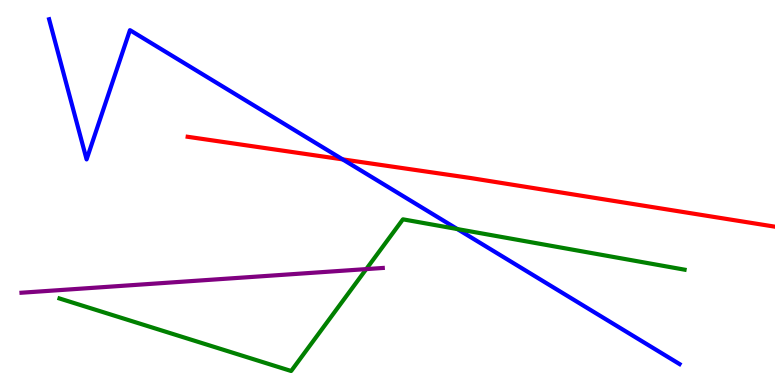[{'lines': ['blue', 'red'], 'intersections': [{'x': 4.42, 'y': 5.86}]}, {'lines': ['green', 'red'], 'intersections': []}, {'lines': ['purple', 'red'], 'intersections': []}, {'lines': ['blue', 'green'], 'intersections': [{'x': 5.9, 'y': 4.05}]}, {'lines': ['blue', 'purple'], 'intersections': []}, {'lines': ['green', 'purple'], 'intersections': [{'x': 4.73, 'y': 3.01}]}]